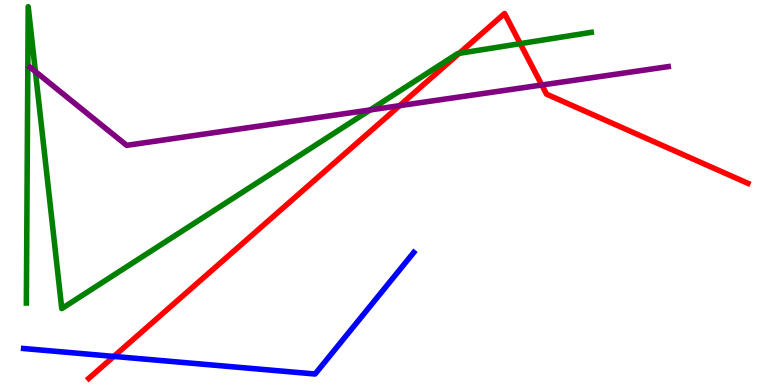[{'lines': ['blue', 'red'], 'intersections': [{'x': 1.47, 'y': 0.743}]}, {'lines': ['green', 'red'], 'intersections': [{'x': 5.92, 'y': 8.61}, {'x': 6.71, 'y': 8.87}]}, {'lines': ['purple', 'red'], 'intersections': [{'x': 5.16, 'y': 7.26}, {'x': 6.99, 'y': 7.79}]}, {'lines': ['blue', 'green'], 'intersections': []}, {'lines': ['blue', 'purple'], 'intersections': []}, {'lines': ['green', 'purple'], 'intersections': [{'x': 0.457, 'y': 8.14}, {'x': 4.78, 'y': 7.14}]}]